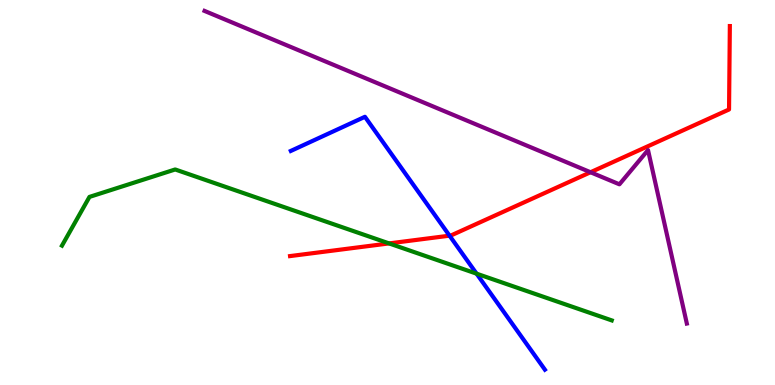[{'lines': ['blue', 'red'], 'intersections': [{'x': 5.8, 'y': 3.88}]}, {'lines': ['green', 'red'], 'intersections': [{'x': 5.02, 'y': 3.68}]}, {'lines': ['purple', 'red'], 'intersections': [{'x': 7.62, 'y': 5.53}]}, {'lines': ['blue', 'green'], 'intersections': [{'x': 6.15, 'y': 2.89}]}, {'lines': ['blue', 'purple'], 'intersections': []}, {'lines': ['green', 'purple'], 'intersections': []}]